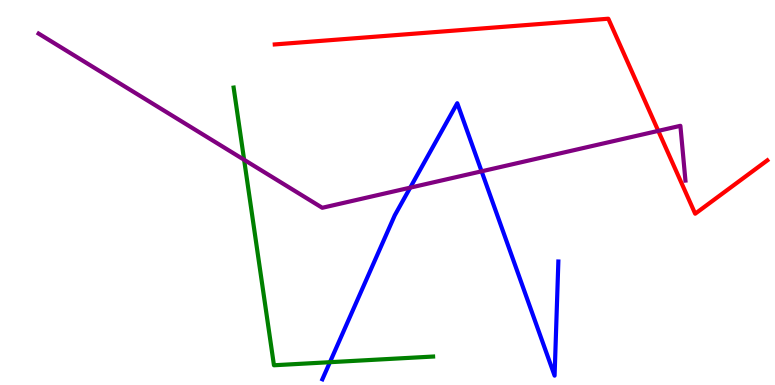[{'lines': ['blue', 'red'], 'intersections': []}, {'lines': ['green', 'red'], 'intersections': []}, {'lines': ['purple', 'red'], 'intersections': [{'x': 8.49, 'y': 6.6}]}, {'lines': ['blue', 'green'], 'intersections': [{'x': 4.26, 'y': 0.592}]}, {'lines': ['blue', 'purple'], 'intersections': [{'x': 5.29, 'y': 5.13}, {'x': 6.21, 'y': 5.55}]}, {'lines': ['green', 'purple'], 'intersections': [{'x': 3.15, 'y': 5.85}]}]